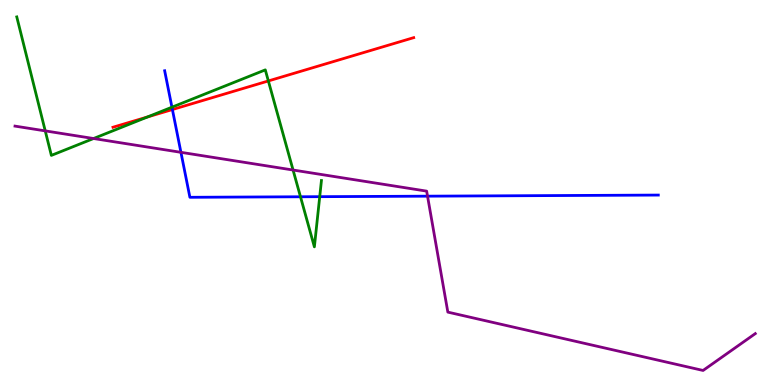[{'lines': ['blue', 'red'], 'intersections': [{'x': 2.22, 'y': 7.15}]}, {'lines': ['green', 'red'], 'intersections': [{'x': 1.9, 'y': 6.96}, {'x': 3.46, 'y': 7.9}]}, {'lines': ['purple', 'red'], 'intersections': []}, {'lines': ['blue', 'green'], 'intersections': [{'x': 2.22, 'y': 7.22}, {'x': 3.88, 'y': 4.89}, {'x': 4.13, 'y': 4.89}]}, {'lines': ['blue', 'purple'], 'intersections': [{'x': 2.33, 'y': 6.04}, {'x': 5.52, 'y': 4.9}]}, {'lines': ['green', 'purple'], 'intersections': [{'x': 0.584, 'y': 6.6}, {'x': 1.21, 'y': 6.4}, {'x': 3.78, 'y': 5.58}]}]